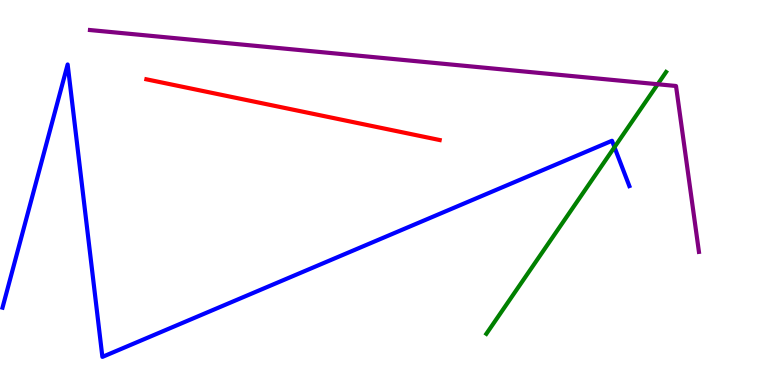[{'lines': ['blue', 'red'], 'intersections': []}, {'lines': ['green', 'red'], 'intersections': []}, {'lines': ['purple', 'red'], 'intersections': []}, {'lines': ['blue', 'green'], 'intersections': [{'x': 7.93, 'y': 6.18}]}, {'lines': ['blue', 'purple'], 'intersections': []}, {'lines': ['green', 'purple'], 'intersections': [{'x': 8.49, 'y': 7.81}]}]